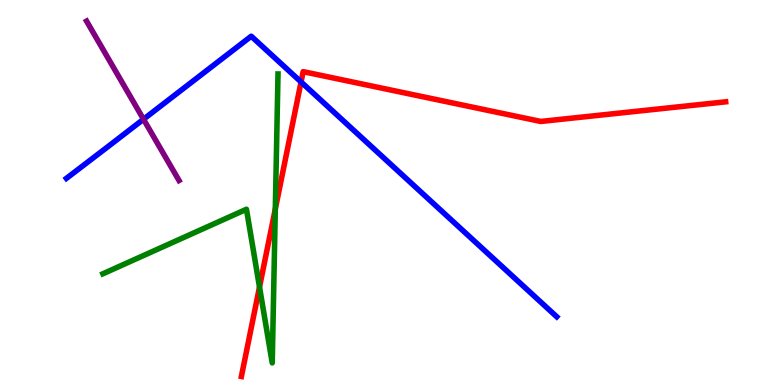[{'lines': ['blue', 'red'], 'intersections': [{'x': 3.88, 'y': 7.87}]}, {'lines': ['green', 'red'], 'intersections': [{'x': 3.35, 'y': 2.54}, {'x': 3.55, 'y': 4.57}]}, {'lines': ['purple', 'red'], 'intersections': []}, {'lines': ['blue', 'green'], 'intersections': []}, {'lines': ['blue', 'purple'], 'intersections': [{'x': 1.85, 'y': 6.9}]}, {'lines': ['green', 'purple'], 'intersections': []}]